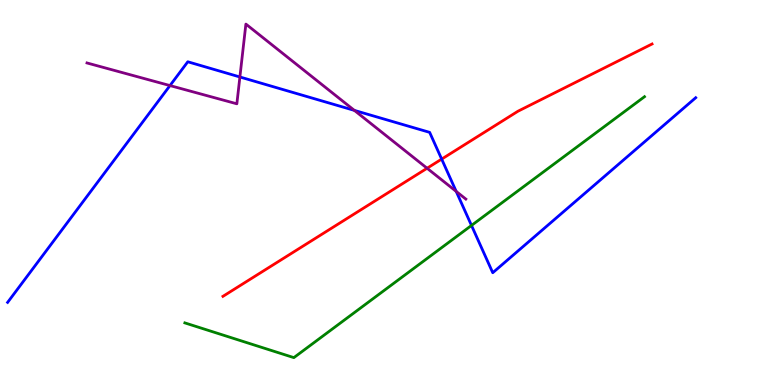[{'lines': ['blue', 'red'], 'intersections': [{'x': 5.7, 'y': 5.87}]}, {'lines': ['green', 'red'], 'intersections': []}, {'lines': ['purple', 'red'], 'intersections': [{'x': 5.51, 'y': 5.63}]}, {'lines': ['blue', 'green'], 'intersections': [{'x': 6.08, 'y': 4.14}]}, {'lines': ['blue', 'purple'], 'intersections': [{'x': 2.19, 'y': 7.78}, {'x': 3.1, 'y': 8.0}, {'x': 4.57, 'y': 7.13}, {'x': 5.89, 'y': 5.03}]}, {'lines': ['green', 'purple'], 'intersections': []}]